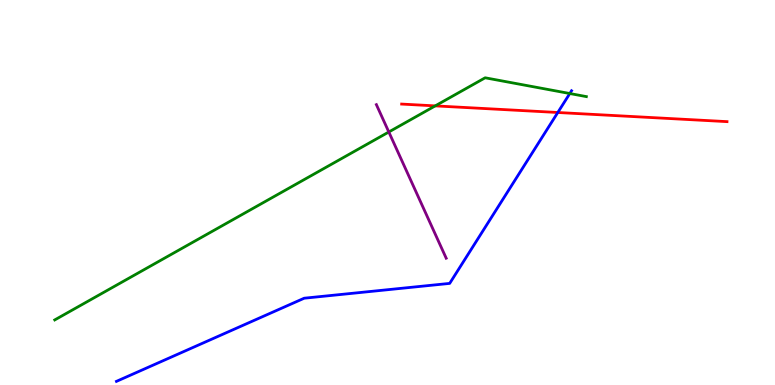[{'lines': ['blue', 'red'], 'intersections': [{'x': 7.2, 'y': 7.08}]}, {'lines': ['green', 'red'], 'intersections': [{'x': 5.62, 'y': 7.25}]}, {'lines': ['purple', 'red'], 'intersections': []}, {'lines': ['blue', 'green'], 'intersections': [{'x': 7.35, 'y': 7.57}]}, {'lines': ['blue', 'purple'], 'intersections': []}, {'lines': ['green', 'purple'], 'intersections': [{'x': 5.02, 'y': 6.57}]}]